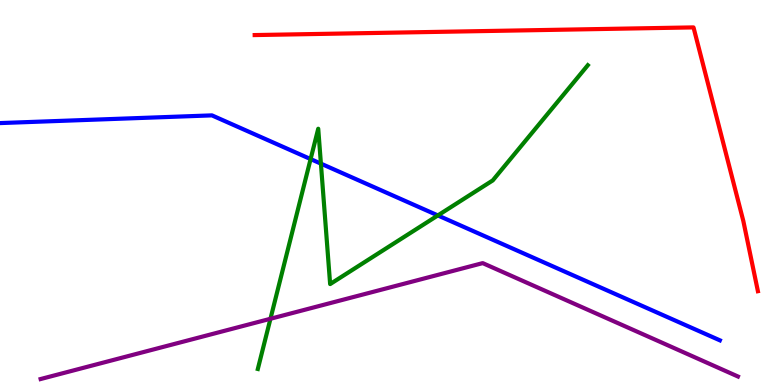[{'lines': ['blue', 'red'], 'intersections': []}, {'lines': ['green', 'red'], 'intersections': []}, {'lines': ['purple', 'red'], 'intersections': []}, {'lines': ['blue', 'green'], 'intersections': [{'x': 4.01, 'y': 5.87}, {'x': 4.14, 'y': 5.75}, {'x': 5.65, 'y': 4.4}]}, {'lines': ['blue', 'purple'], 'intersections': []}, {'lines': ['green', 'purple'], 'intersections': [{'x': 3.49, 'y': 1.72}]}]